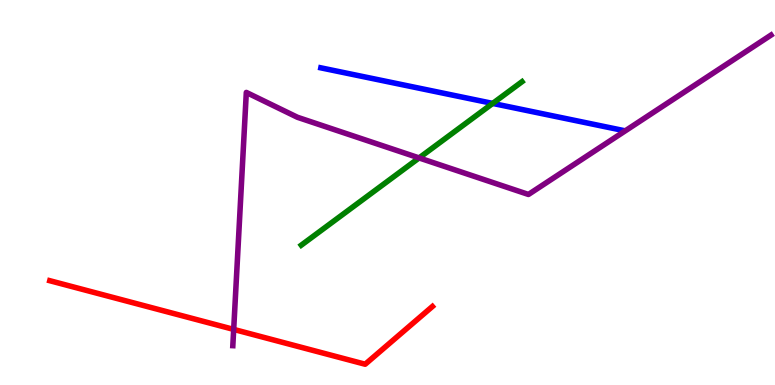[{'lines': ['blue', 'red'], 'intersections': []}, {'lines': ['green', 'red'], 'intersections': []}, {'lines': ['purple', 'red'], 'intersections': [{'x': 3.02, 'y': 1.44}]}, {'lines': ['blue', 'green'], 'intersections': [{'x': 6.36, 'y': 7.31}]}, {'lines': ['blue', 'purple'], 'intersections': []}, {'lines': ['green', 'purple'], 'intersections': [{'x': 5.41, 'y': 5.9}]}]